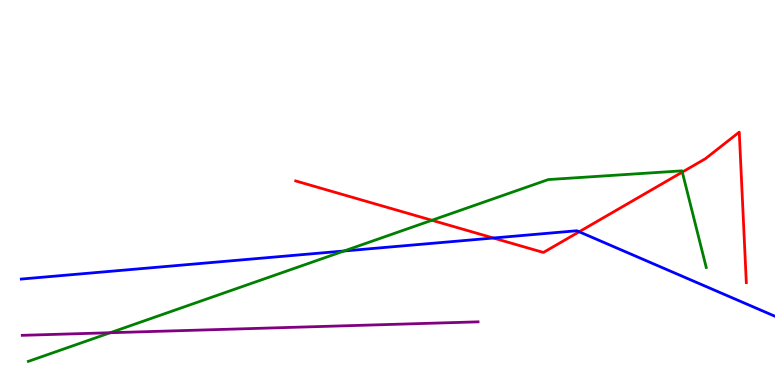[{'lines': ['blue', 'red'], 'intersections': [{'x': 6.37, 'y': 3.82}, {'x': 7.47, 'y': 3.98}]}, {'lines': ['green', 'red'], 'intersections': [{'x': 5.57, 'y': 4.28}, {'x': 8.8, 'y': 5.53}]}, {'lines': ['purple', 'red'], 'intersections': []}, {'lines': ['blue', 'green'], 'intersections': [{'x': 4.44, 'y': 3.48}]}, {'lines': ['blue', 'purple'], 'intersections': []}, {'lines': ['green', 'purple'], 'intersections': [{'x': 1.42, 'y': 1.36}]}]